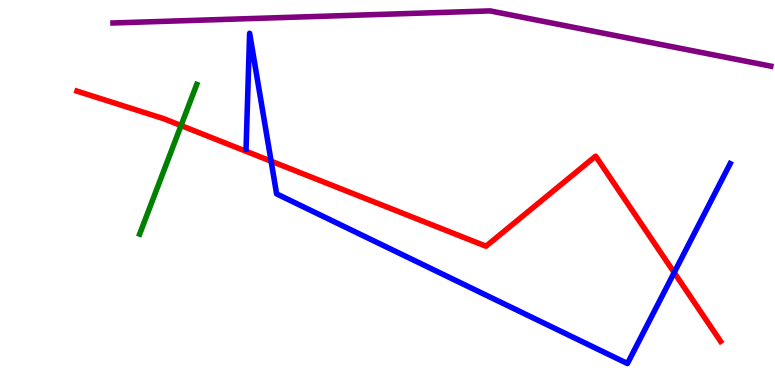[{'lines': ['blue', 'red'], 'intersections': [{'x': 3.5, 'y': 5.81}, {'x': 8.7, 'y': 2.92}]}, {'lines': ['green', 'red'], 'intersections': [{'x': 2.34, 'y': 6.74}]}, {'lines': ['purple', 'red'], 'intersections': []}, {'lines': ['blue', 'green'], 'intersections': []}, {'lines': ['blue', 'purple'], 'intersections': []}, {'lines': ['green', 'purple'], 'intersections': []}]